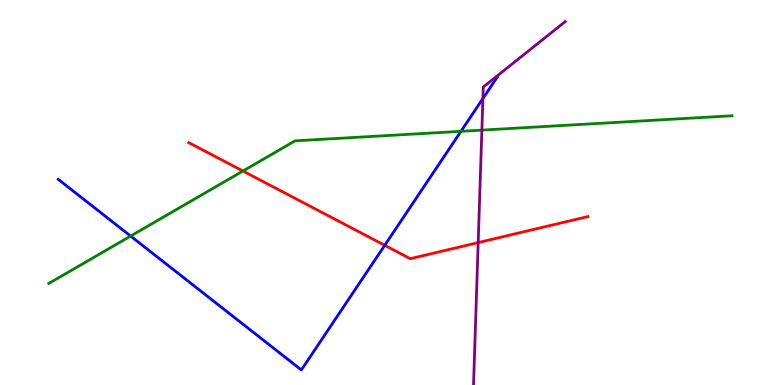[{'lines': ['blue', 'red'], 'intersections': [{'x': 4.96, 'y': 3.63}]}, {'lines': ['green', 'red'], 'intersections': [{'x': 3.13, 'y': 5.56}]}, {'lines': ['purple', 'red'], 'intersections': [{'x': 6.17, 'y': 3.7}]}, {'lines': ['blue', 'green'], 'intersections': [{'x': 1.69, 'y': 3.87}, {'x': 5.95, 'y': 6.59}]}, {'lines': ['blue', 'purple'], 'intersections': [{'x': 6.23, 'y': 7.44}]}, {'lines': ['green', 'purple'], 'intersections': [{'x': 6.22, 'y': 6.62}]}]